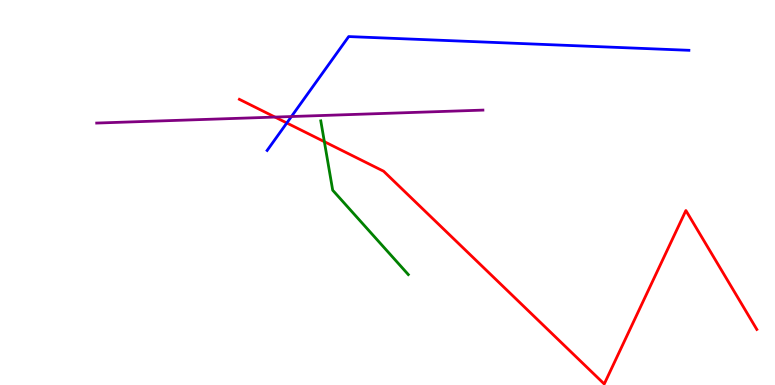[{'lines': ['blue', 'red'], 'intersections': [{'x': 3.7, 'y': 6.81}]}, {'lines': ['green', 'red'], 'intersections': [{'x': 4.19, 'y': 6.32}]}, {'lines': ['purple', 'red'], 'intersections': [{'x': 3.55, 'y': 6.96}]}, {'lines': ['blue', 'green'], 'intersections': []}, {'lines': ['blue', 'purple'], 'intersections': [{'x': 3.76, 'y': 6.97}]}, {'lines': ['green', 'purple'], 'intersections': []}]